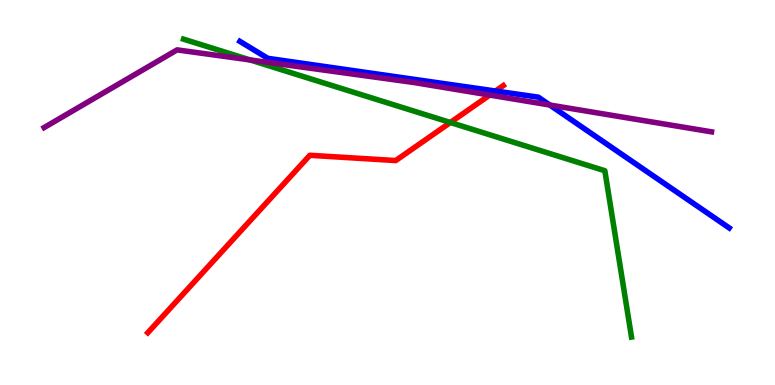[{'lines': ['blue', 'red'], 'intersections': [{'x': 6.39, 'y': 7.64}]}, {'lines': ['green', 'red'], 'intersections': [{'x': 5.81, 'y': 6.82}]}, {'lines': ['purple', 'red'], 'intersections': [{'x': 6.32, 'y': 7.53}]}, {'lines': ['blue', 'green'], 'intersections': []}, {'lines': ['blue', 'purple'], 'intersections': [{'x': 7.09, 'y': 7.27}]}, {'lines': ['green', 'purple'], 'intersections': [{'x': 3.23, 'y': 8.44}]}]